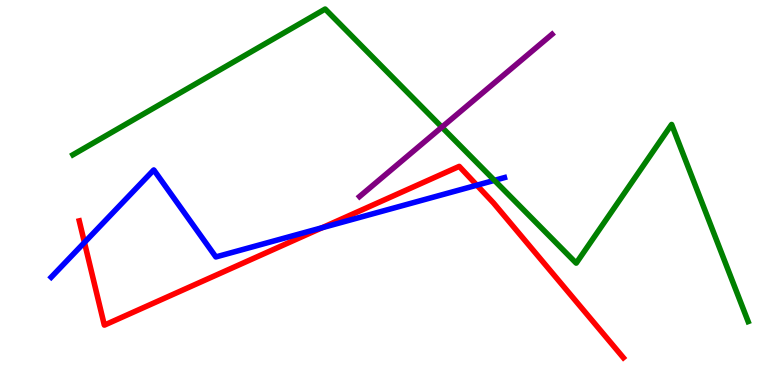[{'lines': ['blue', 'red'], 'intersections': [{'x': 1.09, 'y': 3.7}, {'x': 4.16, 'y': 4.09}, {'x': 6.15, 'y': 5.19}]}, {'lines': ['green', 'red'], 'intersections': []}, {'lines': ['purple', 'red'], 'intersections': []}, {'lines': ['blue', 'green'], 'intersections': [{'x': 6.38, 'y': 5.32}]}, {'lines': ['blue', 'purple'], 'intersections': []}, {'lines': ['green', 'purple'], 'intersections': [{'x': 5.7, 'y': 6.7}]}]